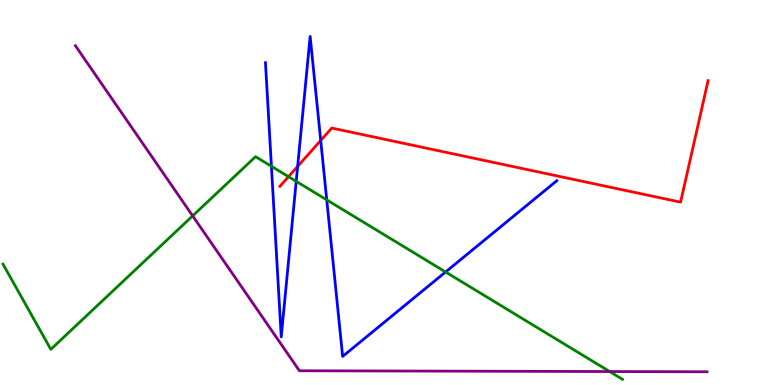[{'lines': ['blue', 'red'], 'intersections': [{'x': 3.84, 'y': 5.68}, {'x': 4.14, 'y': 6.35}]}, {'lines': ['green', 'red'], 'intersections': [{'x': 3.72, 'y': 5.41}]}, {'lines': ['purple', 'red'], 'intersections': []}, {'lines': ['blue', 'green'], 'intersections': [{'x': 3.5, 'y': 5.68}, {'x': 3.82, 'y': 5.29}, {'x': 4.22, 'y': 4.81}, {'x': 5.75, 'y': 2.94}]}, {'lines': ['blue', 'purple'], 'intersections': []}, {'lines': ['green', 'purple'], 'intersections': [{'x': 2.49, 'y': 4.39}, {'x': 7.87, 'y': 0.35}]}]